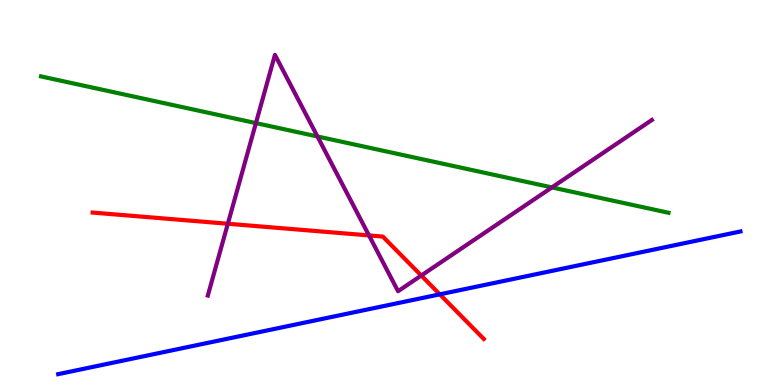[{'lines': ['blue', 'red'], 'intersections': [{'x': 5.68, 'y': 2.35}]}, {'lines': ['green', 'red'], 'intersections': []}, {'lines': ['purple', 'red'], 'intersections': [{'x': 2.94, 'y': 4.19}, {'x': 4.76, 'y': 3.89}, {'x': 5.44, 'y': 2.84}]}, {'lines': ['blue', 'green'], 'intersections': []}, {'lines': ['blue', 'purple'], 'intersections': []}, {'lines': ['green', 'purple'], 'intersections': [{'x': 3.3, 'y': 6.8}, {'x': 4.1, 'y': 6.46}, {'x': 7.12, 'y': 5.13}]}]